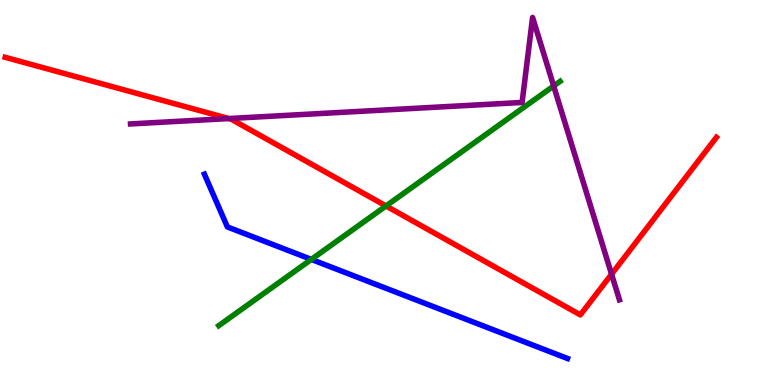[{'lines': ['blue', 'red'], 'intersections': []}, {'lines': ['green', 'red'], 'intersections': [{'x': 4.98, 'y': 4.65}]}, {'lines': ['purple', 'red'], 'intersections': [{'x': 2.95, 'y': 6.92}, {'x': 7.89, 'y': 2.88}]}, {'lines': ['blue', 'green'], 'intersections': [{'x': 4.02, 'y': 3.26}]}, {'lines': ['blue', 'purple'], 'intersections': []}, {'lines': ['green', 'purple'], 'intersections': [{'x': 7.14, 'y': 7.77}]}]